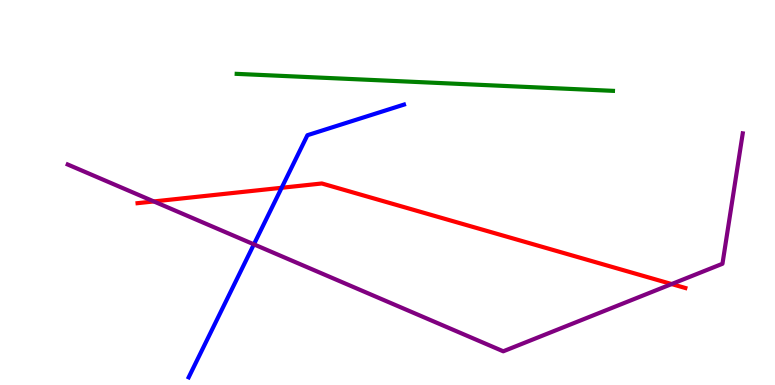[{'lines': ['blue', 'red'], 'intersections': [{'x': 3.63, 'y': 5.12}]}, {'lines': ['green', 'red'], 'intersections': []}, {'lines': ['purple', 'red'], 'intersections': [{'x': 1.98, 'y': 4.77}, {'x': 8.67, 'y': 2.62}]}, {'lines': ['blue', 'green'], 'intersections': []}, {'lines': ['blue', 'purple'], 'intersections': [{'x': 3.28, 'y': 3.65}]}, {'lines': ['green', 'purple'], 'intersections': []}]